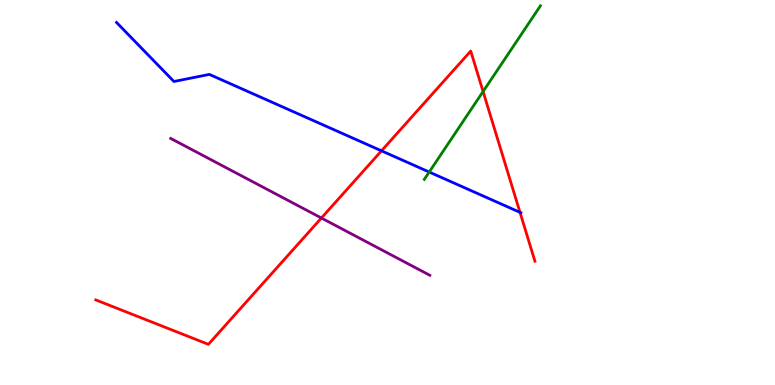[{'lines': ['blue', 'red'], 'intersections': [{'x': 4.92, 'y': 6.08}, {'x': 6.71, 'y': 4.48}]}, {'lines': ['green', 'red'], 'intersections': [{'x': 6.23, 'y': 7.62}]}, {'lines': ['purple', 'red'], 'intersections': [{'x': 4.15, 'y': 4.34}]}, {'lines': ['blue', 'green'], 'intersections': [{'x': 5.54, 'y': 5.53}]}, {'lines': ['blue', 'purple'], 'intersections': []}, {'lines': ['green', 'purple'], 'intersections': []}]